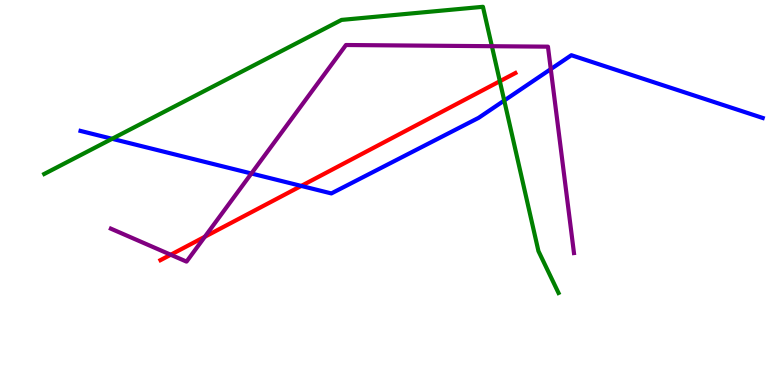[{'lines': ['blue', 'red'], 'intersections': [{'x': 3.89, 'y': 5.17}]}, {'lines': ['green', 'red'], 'intersections': [{'x': 6.45, 'y': 7.89}]}, {'lines': ['purple', 'red'], 'intersections': [{'x': 2.2, 'y': 3.38}, {'x': 2.64, 'y': 3.85}]}, {'lines': ['blue', 'green'], 'intersections': [{'x': 1.45, 'y': 6.39}, {'x': 6.51, 'y': 7.39}]}, {'lines': ['blue', 'purple'], 'intersections': [{'x': 3.24, 'y': 5.49}, {'x': 7.11, 'y': 8.2}]}, {'lines': ['green', 'purple'], 'intersections': [{'x': 6.35, 'y': 8.8}]}]